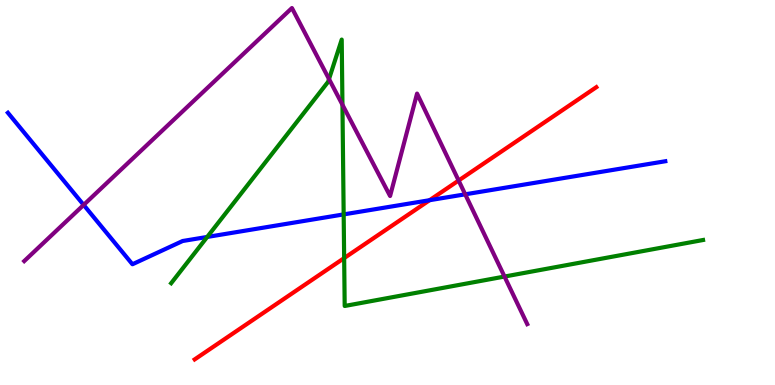[{'lines': ['blue', 'red'], 'intersections': [{'x': 5.54, 'y': 4.8}]}, {'lines': ['green', 'red'], 'intersections': [{'x': 4.44, 'y': 3.3}]}, {'lines': ['purple', 'red'], 'intersections': [{'x': 5.92, 'y': 5.31}]}, {'lines': ['blue', 'green'], 'intersections': [{'x': 2.67, 'y': 3.85}, {'x': 4.43, 'y': 4.43}]}, {'lines': ['blue', 'purple'], 'intersections': [{'x': 1.08, 'y': 4.68}, {'x': 6.0, 'y': 4.95}]}, {'lines': ['green', 'purple'], 'intersections': [{'x': 4.25, 'y': 7.95}, {'x': 4.42, 'y': 7.28}, {'x': 6.51, 'y': 2.82}]}]